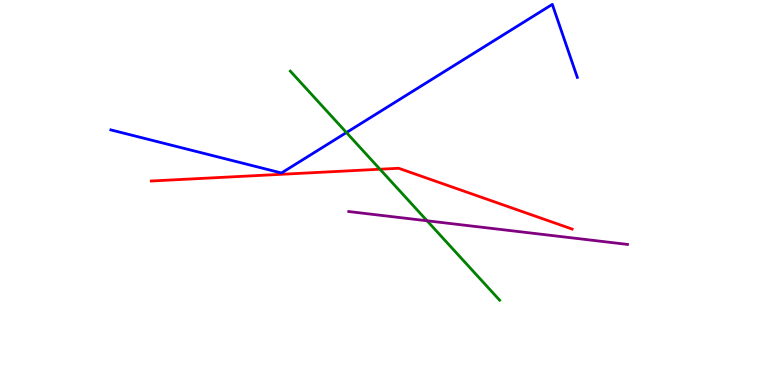[{'lines': ['blue', 'red'], 'intersections': []}, {'lines': ['green', 'red'], 'intersections': [{'x': 4.9, 'y': 5.6}]}, {'lines': ['purple', 'red'], 'intersections': []}, {'lines': ['blue', 'green'], 'intersections': [{'x': 4.47, 'y': 6.56}]}, {'lines': ['blue', 'purple'], 'intersections': []}, {'lines': ['green', 'purple'], 'intersections': [{'x': 5.51, 'y': 4.27}]}]